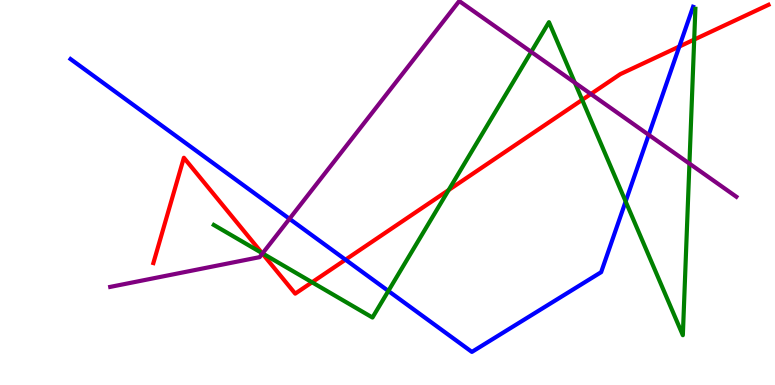[{'lines': ['blue', 'red'], 'intersections': [{'x': 4.46, 'y': 3.25}, {'x': 8.77, 'y': 8.79}]}, {'lines': ['green', 'red'], 'intersections': [{'x': 3.38, 'y': 3.43}, {'x': 4.03, 'y': 2.67}, {'x': 5.79, 'y': 5.06}, {'x': 7.51, 'y': 7.41}, {'x': 8.96, 'y': 8.97}]}, {'lines': ['purple', 'red'], 'intersections': [{'x': 3.39, 'y': 3.41}, {'x': 7.62, 'y': 7.56}]}, {'lines': ['blue', 'green'], 'intersections': [{'x': 5.01, 'y': 2.44}, {'x': 8.07, 'y': 4.77}]}, {'lines': ['blue', 'purple'], 'intersections': [{'x': 3.74, 'y': 4.32}, {'x': 8.37, 'y': 6.5}]}, {'lines': ['green', 'purple'], 'intersections': [{'x': 3.39, 'y': 3.42}, {'x': 6.85, 'y': 8.65}, {'x': 7.42, 'y': 7.85}, {'x': 8.9, 'y': 5.75}]}]